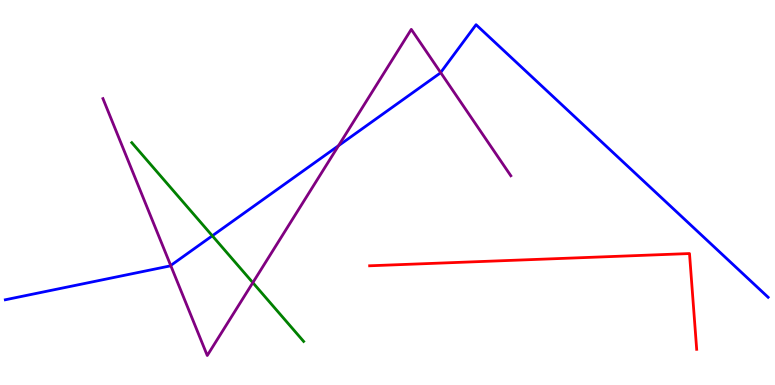[{'lines': ['blue', 'red'], 'intersections': []}, {'lines': ['green', 'red'], 'intersections': []}, {'lines': ['purple', 'red'], 'intersections': []}, {'lines': ['blue', 'green'], 'intersections': [{'x': 2.74, 'y': 3.88}]}, {'lines': ['blue', 'purple'], 'intersections': [{'x': 2.2, 'y': 3.1}, {'x': 4.37, 'y': 6.22}, {'x': 5.69, 'y': 8.12}]}, {'lines': ['green', 'purple'], 'intersections': [{'x': 3.26, 'y': 2.66}]}]